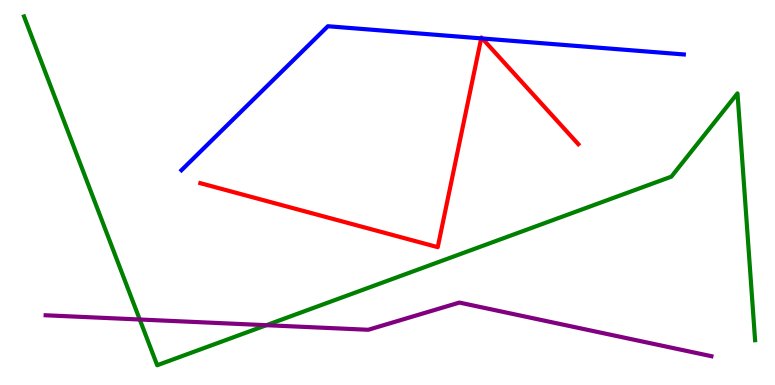[{'lines': ['blue', 'red'], 'intersections': [{'x': 6.21, 'y': 9.0}, {'x': 6.22, 'y': 9.0}]}, {'lines': ['green', 'red'], 'intersections': []}, {'lines': ['purple', 'red'], 'intersections': []}, {'lines': ['blue', 'green'], 'intersections': []}, {'lines': ['blue', 'purple'], 'intersections': []}, {'lines': ['green', 'purple'], 'intersections': [{'x': 1.8, 'y': 1.7}, {'x': 3.44, 'y': 1.55}]}]